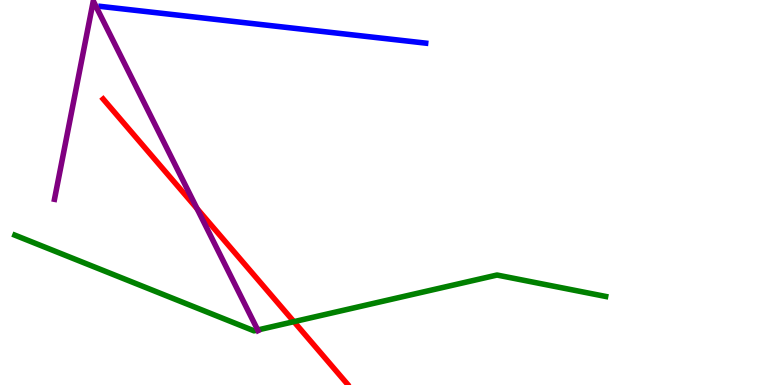[{'lines': ['blue', 'red'], 'intersections': []}, {'lines': ['green', 'red'], 'intersections': [{'x': 3.79, 'y': 1.65}]}, {'lines': ['purple', 'red'], 'intersections': [{'x': 2.54, 'y': 4.58}]}, {'lines': ['blue', 'green'], 'intersections': []}, {'lines': ['blue', 'purple'], 'intersections': []}, {'lines': ['green', 'purple'], 'intersections': [{'x': 3.33, 'y': 1.43}]}]